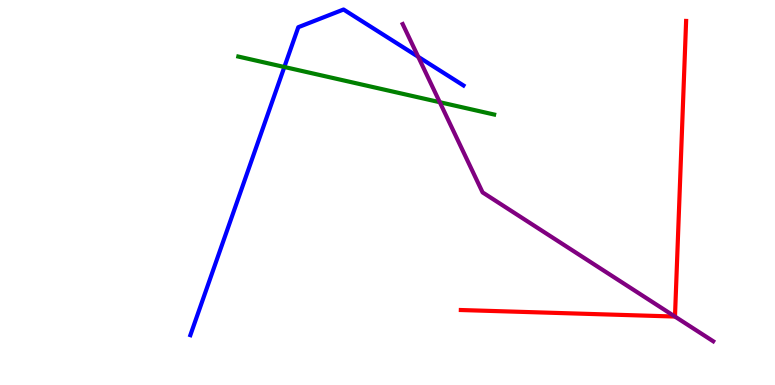[{'lines': ['blue', 'red'], 'intersections': []}, {'lines': ['green', 'red'], 'intersections': []}, {'lines': ['purple', 'red'], 'intersections': [{'x': 8.71, 'y': 1.78}]}, {'lines': ['blue', 'green'], 'intersections': [{'x': 3.67, 'y': 8.26}]}, {'lines': ['blue', 'purple'], 'intersections': [{'x': 5.4, 'y': 8.52}]}, {'lines': ['green', 'purple'], 'intersections': [{'x': 5.67, 'y': 7.35}]}]